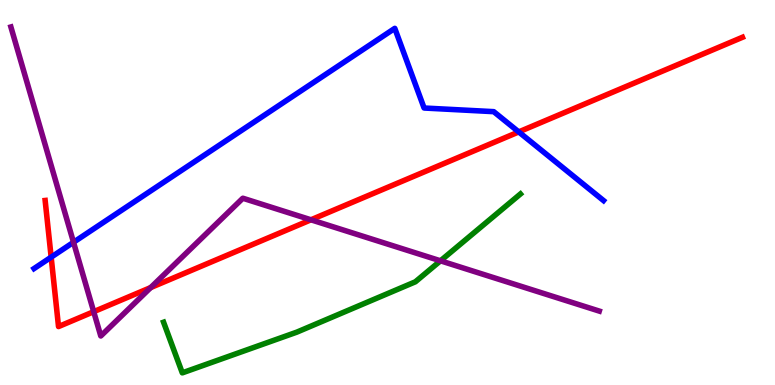[{'lines': ['blue', 'red'], 'intersections': [{'x': 0.66, 'y': 3.32}, {'x': 6.69, 'y': 6.57}]}, {'lines': ['green', 'red'], 'intersections': []}, {'lines': ['purple', 'red'], 'intersections': [{'x': 1.21, 'y': 1.9}, {'x': 1.94, 'y': 2.53}, {'x': 4.01, 'y': 4.29}]}, {'lines': ['blue', 'green'], 'intersections': []}, {'lines': ['blue', 'purple'], 'intersections': [{'x': 0.949, 'y': 3.71}]}, {'lines': ['green', 'purple'], 'intersections': [{'x': 5.68, 'y': 3.23}]}]